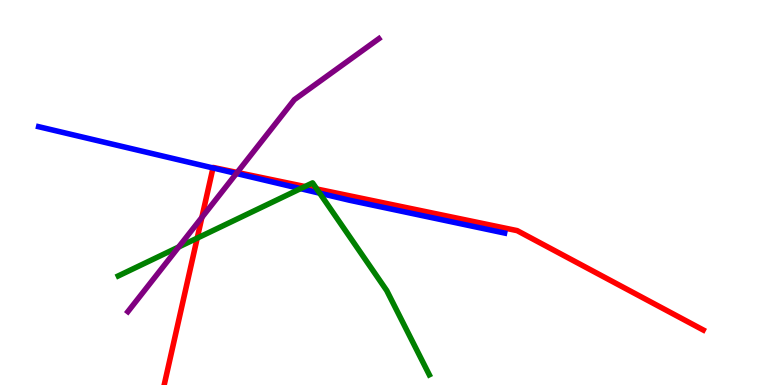[{'lines': ['blue', 'red'], 'intersections': [{'x': 2.75, 'y': 5.64}]}, {'lines': ['green', 'red'], 'intersections': [{'x': 2.54, 'y': 3.82}, {'x': 3.93, 'y': 5.15}, {'x': 4.09, 'y': 5.09}]}, {'lines': ['purple', 'red'], 'intersections': [{'x': 2.6, 'y': 4.35}, {'x': 3.06, 'y': 5.52}]}, {'lines': ['blue', 'green'], 'intersections': [{'x': 3.88, 'y': 5.1}, {'x': 4.12, 'y': 4.98}]}, {'lines': ['blue', 'purple'], 'intersections': [{'x': 3.05, 'y': 5.49}]}, {'lines': ['green', 'purple'], 'intersections': [{'x': 2.3, 'y': 3.58}]}]